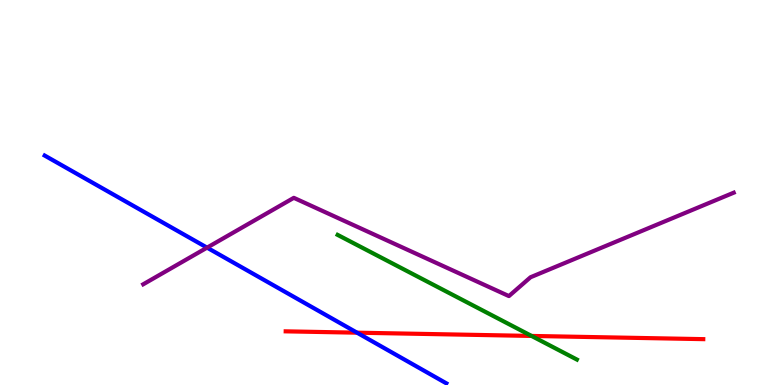[{'lines': ['blue', 'red'], 'intersections': [{'x': 4.61, 'y': 1.36}]}, {'lines': ['green', 'red'], 'intersections': [{'x': 6.86, 'y': 1.27}]}, {'lines': ['purple', 'red'], 'intersections': []}, {'lines': ['blue', 'green'], 'intersections': []}, {'lines': ['blue', 'purple'], 'intersections': [{'x': 2.67, 'y': 3.57}]}, {'lines': ['green', 'purple'], 'intersections': []}]